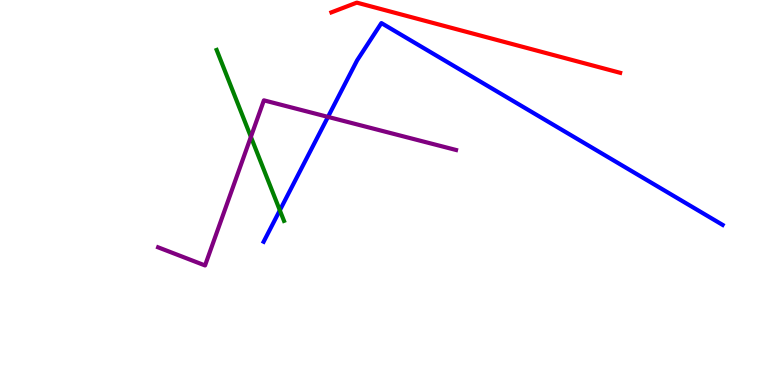[{'lines': ['blue', 'red'], 'intersections': []}, {'lines': ['green', 'red'], 'intersections': []}, {'lines': ['purple', 'red'], 'intersections': []}, {'lines': ['blue', 'green'], 'intersections': [{'x': 3.61, 'y': 4.54}]}, {'lines': ['blue', 'purple'], 'intersections': [{'x': 4.23, 'y': 6.96}]}, {'lines': ['green', 'purple'], 'intersections': [{'x': 3.24, 'y': 6.45}]}]